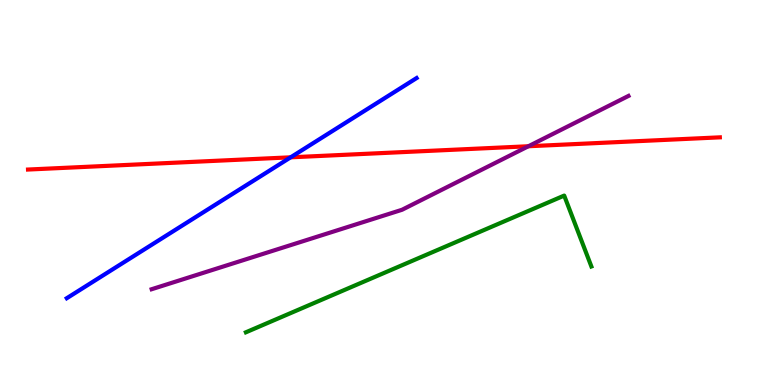[{'lines': ['blue', 'red'], 'intersections': [{'x': 3.75, 'y': 5.91}]}, {'lines': ['green', 'red'], 'intersections': []}, {'lines': ['purple', 'red'], 'intersections': [{'x': 6.82, 'y': 6.2}]}, {'lines': ['blue', 'green'], 'intersections': []}, {'lines': ['blue', 'purple'], 'intersections': []}, {'lines': ['green', 'purple'], 'intersections': []}]